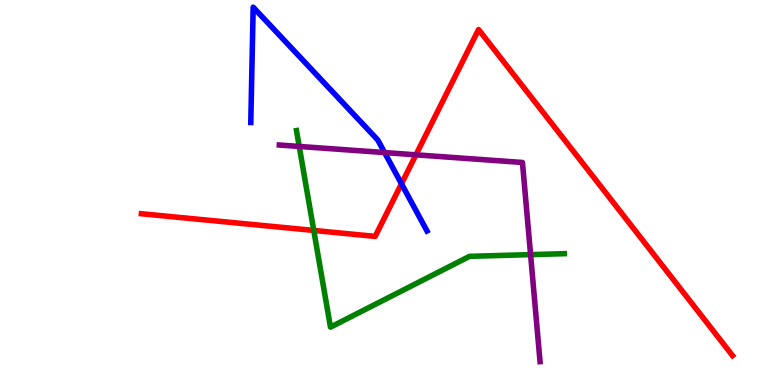[{'lines': ['blue', 'red'], 'intersections': [{'x': 5.18, 'y': 5.23}]}, {'lines': ['green', 'red'], 'intersections': [{'x': 4.05, 'y': 4.01}]}, {'lines': ['purple', 'red'], 'intersections': [{'x': 5.37, 'y': 5.98}]}, {'lines': ['blue', 'green'], 'intersections': []}, {'lines': ['blue', 'purple'], 'intersections': [{'x': 4.96, 'y': 6.04}]}, {'lines': ['green', 'purple'], 'intersections': [{'x': 3.86, 'y': 6.2}, {'x': 6.85, 'y': 3.39}]}]